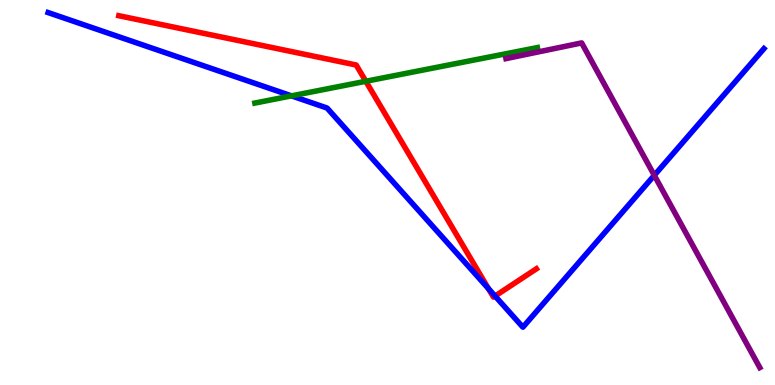[{'lines': ['blue', 'red'], 'intersections': [{'x': 6.3, 'y': 2.5}, {'x': 6.39, 'y': 2.31}]}, {'lines': ['green', 'red'], 'intersections': [{'x': 4.72, 'y': 7.89}]}, {'lines': ['purple', 'red'], 'intersections': []}, {'lines': ['blue', 'green'], 'intersections': [{'x': 3.76, 'y': 7.51}]}, {'lines': ['blue', 'purple'], 'intersections': [{'x': 8.44, 'y': 5.45}]}, {'lines': ['green', 'purple'], 'intersections': []}]